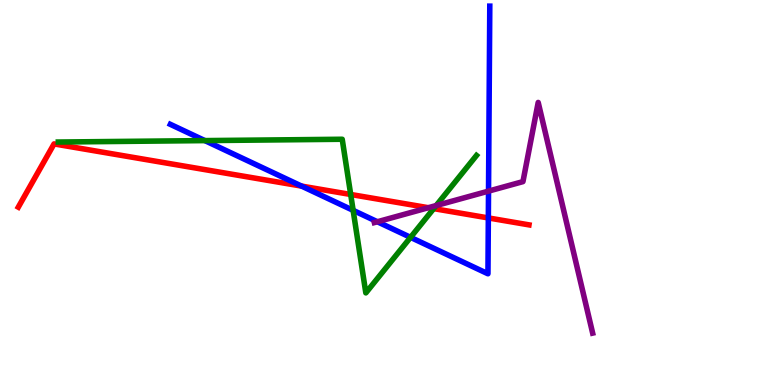[{'lines': ['blue', 'red'], 'intersections': [{'x': 3.89, 'y': 5.17}, {'x': 6.3, 'y': 4.34}]}, {'lines': ['green', 'red'], 'intersections': [{'x': 4.53, 'y': 4.95}, {'x': 5.6, 'y': 4.58}]}, {'lines': ['purple', 'red'], 'intersections': [{'x': 5.53, 'y': 4.6}]}, {'lines': ['blue', 'green'], 'intersections': [{'x': 2.64, 'y': 6.35}, {'x': 4.56, 'y': 4.54}, {'x': 5.3, 'y': 3.83}]}, {'lines': ['blue', 'purple'], 'intersections': [{'x': 4.87, 'y': 4.24}, {'x': 6.3, 'y': 5.04}]}, {'lines': ['green', 'purple'], 'intersections': [{'x': 5.63, 'y': 4.66}]}]